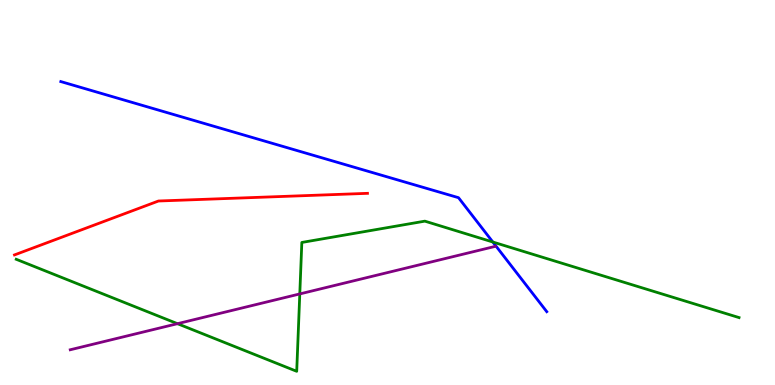[{'lines': ['blue', 'red'], 'intersections': []}, {'lines': ['green', 'red'], 'intersections': []}, {'lines': ['purple', 'red'], 'intersections': []}, {'lines': ['blue', 'green'], 'intersections': [{'x': 6.36, 'y': 3.71}]}, {'lines': ['blue', 'purple'], 'intersections': []}, {'lines': ['green', 'purple'], 'intersections': [{'x': 2.29, 'y': 1.59}, {'x': 3.87, 'y': 2.37}]}]